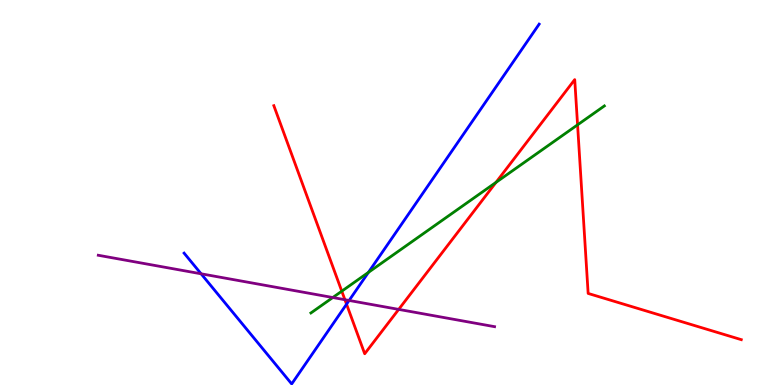[{'lines': ['blue', 'red'], 'intersections': [{'x': 4.47, 'y': 2.1}]}, {'lines': ['green', 'red'], 'intersections': [{'x': 4.41, 'y': 2.44}, {'x': 6.4, 'y': 5.26}, {'x': 7.45, 'y': 6.76}]}, {'lines': ['purple', 'red'], 'intersections': [{'x': 4.45, 'y': 2.22}, {'x': 5.14, 'y': 1.96}]}, {'lines': ['blue', 'green'], 'intersections': [{'x': 4.75, 'y': 2.93}]}, {'lines': ['blue', 'purple'], 'intersections': [{'x': 2.59, 'y': 2.89}, {'x': 4.5, 'y': 2.2}]}, {'lines': ['green', 'purple'], 'intersections': [{'x': 4.29, 'y': 2.27}]}]